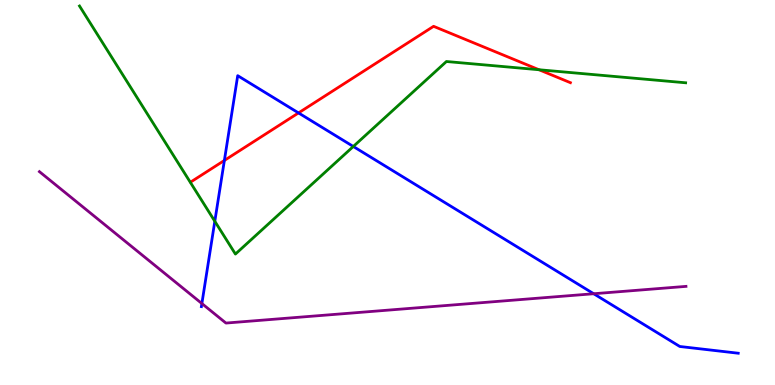[{'lines': ['blue', 'red'], 'intersections': [{'x': 2.9, 'y': 5.83}, {'x': 3.85, 'y': 7.07}]}, {'lines': ['green', 'red'], 'intersections': [{'x': 6.96, 'y': 8.19}]}, {'lines': ['purple', 'red'], 'intersections': []}, {'lines': ['blue', 'green'], 'intersections': [{'x': 2.77, 'y': 4.25}, {'x': 4.56, 'y': 6.2}]}, {'lines': ['blue', 'purple'], 'intersections': [{'x': 2.6, 'y': 2.12}, {'x': 7.66, 'y': 2.37}]}, {'lines': ['green', 'purple'], 'intersections': []}]